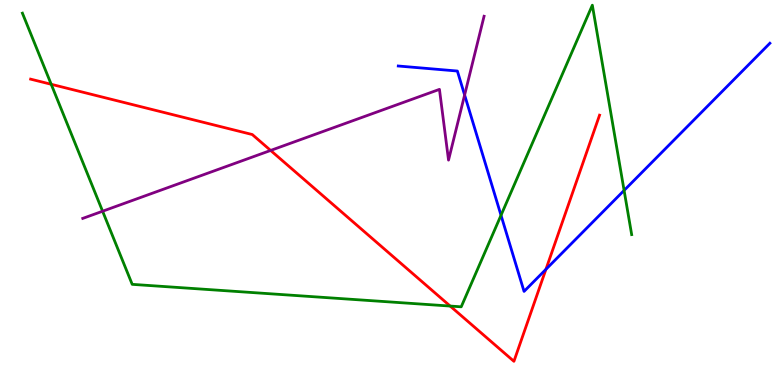[{'lines': ['blue', 'red'], 'intersections': [{'x': 7.04, 'y': 3.0}]}, {'lines': ['green', 'red'], 'intersections': [{'x': 0.661, 'y': 7.81}, {'x': 5.81, 'y': 2.05}]}, {'lines': ['purple', 'red'], 'intersections': [{'x': 3.49, 'y': 6.09}]}, {'lines': ['blue', 'green'], 'intersections': [{'x': 6.46, 'y': 4.41}, {'x': 8.05, 'y': 5.05}]}, {'lines': ['blue', 'purple'], 'intersections': [{'x': 6.0, 'y': 7.53}]}, {'lines': ['green', 'purple'], 'intersections': [{'x': 1.32, 'y': 4.51}]}]